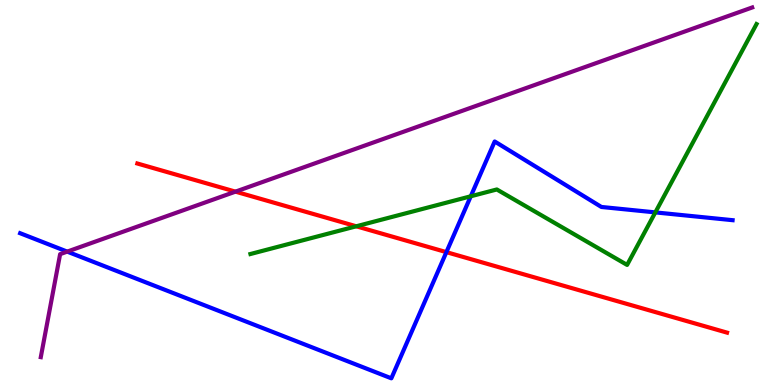[{'lines': ['blue', 'red'], 'intersections': [{'x': 5.76, 'y': 3.45}]}, {'lines': ['green', 'red'], 'intersections': [{'x': 4.6, 'y': 4.12}]}, {'lines': ['purple', 'red'], 'intersections': [{'x': 3.04, 'y': 5.02}]}, {'lines': ['blue', 'green'], 'intersections': [{'x': 6.07, 'y': 4.9}, {'x': 8.46, 'y': 4.48}]}, {'lines': ['blue', 'purple'], 'intersections': [{'x': 0.867, 'y': 3.46}]}, {'lines': ['green', 'purple'], 'intersections': []}]